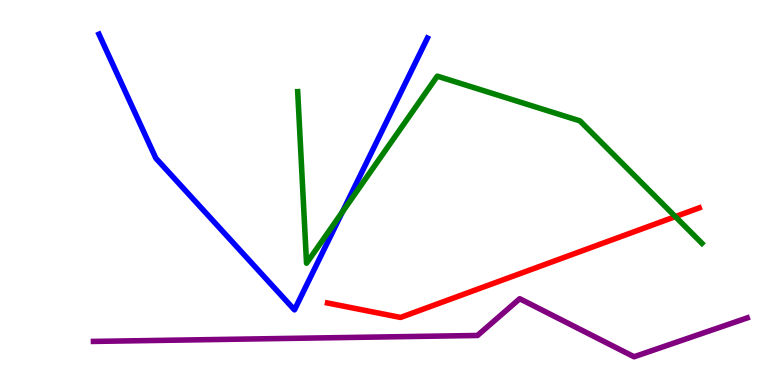[{'lines': ['blue', 'red'], 'intersections': []}, {'lines': ['green', 'red'], 'intersections': [{'x': 8.71, 'y': 4.37}]}, {'lines': ['purple', 'red'], 'intersections': []}, {'lines': ['blue', 'green'], 'intersections': [{'x': 4.42, 'y': 4.49}]}, {'lines': ['blue', 'purple'], 'intersections': []}, {'lines': ['green', 'purple'], 'intersections': []}]